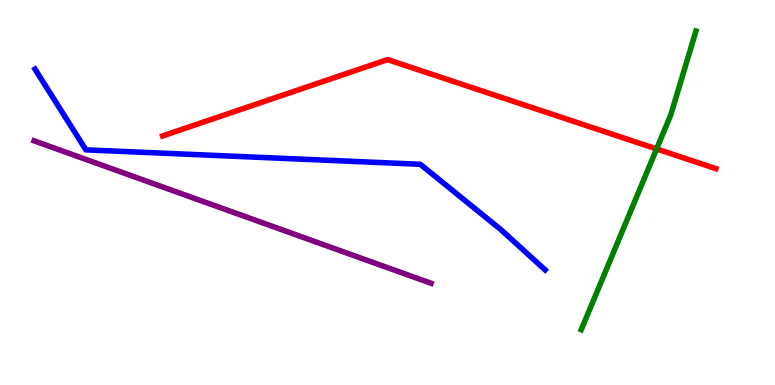[{'lines': ['blue', 'red'], 'intersections': []}, {'lines': ['green', 'red'], 'intersections': [{'x': 8.47, 'y': 6.13}]}, {'lines': ['purple', 'red'], 'intersections': []}, {'lines': ['blue', 'green'], 'intersections': []}, {'lines': ['blue', 'purple'], 'intersections': []}, {'lines': ['green', 'purple'], 'intersections': []}]